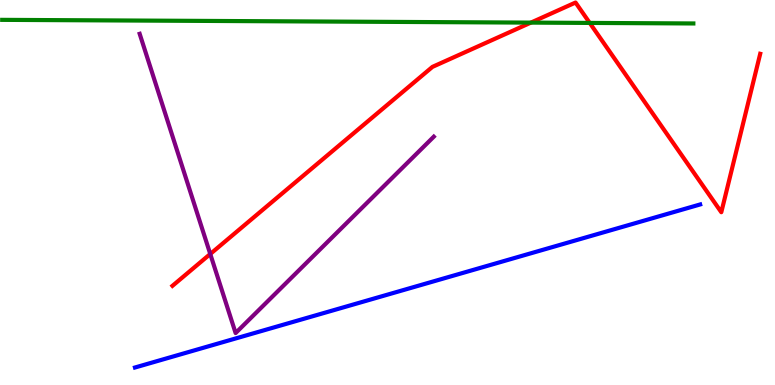[{'lines': ['blue', 'red'], 'intersections': []}, {'lines': ['green', 'red'], 'intersections': [{'x': 6.85, 'y': 9.41}, {'x': 7.61, 'y': 9.4}]}, {'lines': ['purple', 'red'], 'intersections': [{'x': 2.71, 'y': 3.4}]}, {'lines': ['blue', 'green'], 'intersections': []}, {'lines': ['blue', 'purple'], 'intersections': []}, {'lines': ['green', 'purple'], 'intersections': []}]